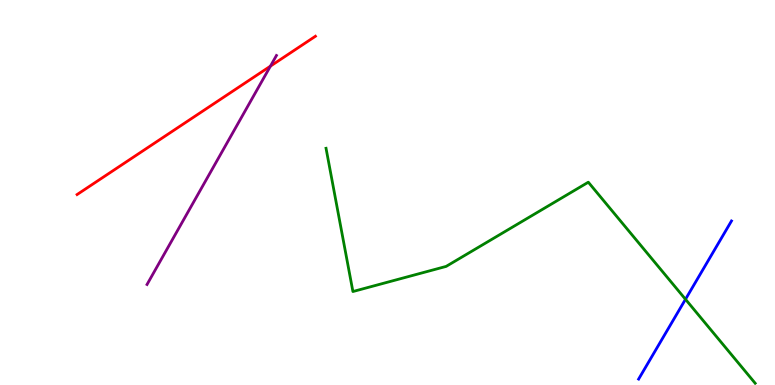[{'lines': ['blue', 'red'], 'intersections': []}, {'lines': ['green', 'red'], 'intersections': []}, {'lines': ['purple', 'red'], 'intersections': [{'x': 3.49, 'y': 8.28}]}, {'lines': ['blue', 'green'], 'intersections': [{'x': 8.85, 'y': 2.23}]}, {'lines': ['blue', 'purple'], 'intersections': []}, {'lines': ['green', 'purple'], 'intersections': []}]